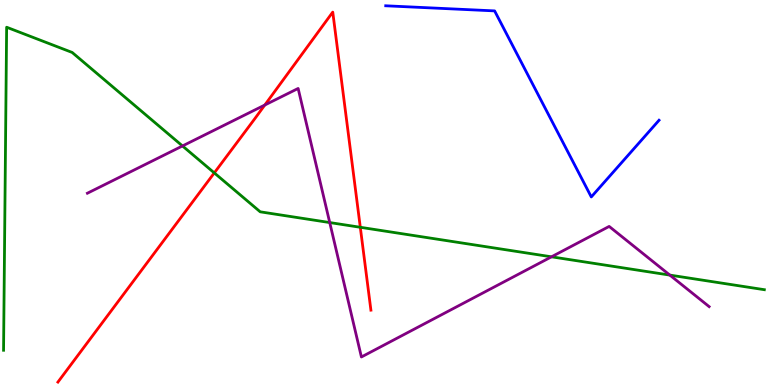[{'lines': ['blue', 'red'], 'intersections': []}, {'lines': ['green', 'red'], 'intersections': [{'x': 2.77, 'y': 5.51}, {'x': 4.65, 'y': 4.1}]}, {'lines': ['purple', 'red'], 'intersections': [{'x': 3.42, 'y': 7.27}]}, {'lines': ['blue', 'green'], 'intersections': []}, {'lines': ['blue', 'purple'], 'intersections': []}, {'lines': ['green', 'purple'], 'intersections': [{'x': 2.35, 'y': 6.21}, {'x': 4.25, 'y': 4.22}, {'x': 7.12, 'y': 3.33}, {'x': 8.64, 'y': 2.85}]}]